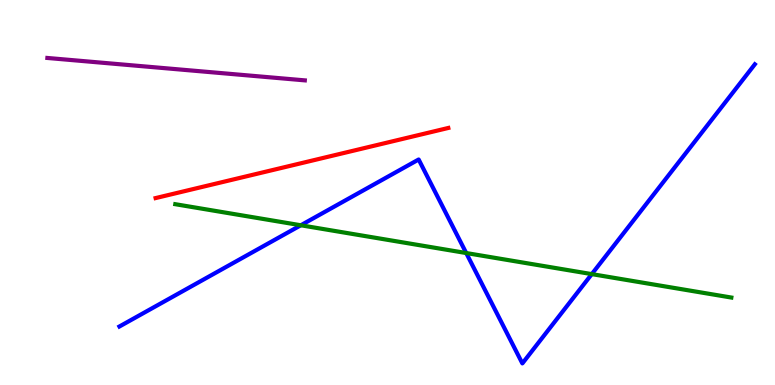[{'lines': ['blue', 'red'], 'intersections': []}, {'lines': ['green', 'red'], 'intersections': []}, {'lines': ['purple', 'red'], 'intersections': []}, {'lines': ['blue', 'green'], 'intersections': [{'x': 3.88, 'y': 4.15}, {'x': 6.02, 'y': 3.43}, {'x': 7.64, 'y': 2.88}]}, {'lines': ['blue', 'purple'], 'intersections': []}, {'lines': ['green', 'purple'], 'intersections': []}]